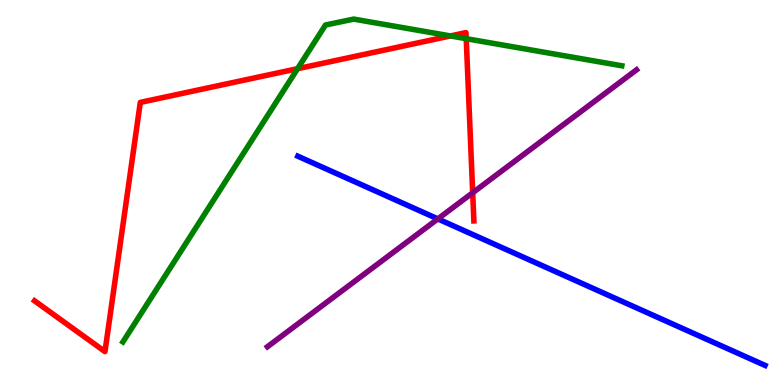[{'lines': ['blue', 'red'], 'intersections': []}, {'lines': ['green', 'red'], 'intersections': [{'x': 3.84, 'y': 8.22}, {'x': 5.81, 'y': 9.07}, {'x': 6.02, 'y': 9.0}]}, {'lines': ['purple', 'red'], 'intersections': [{'x': 6.1, 'y': 4.99}]}, {'lines': ['blue', 'green'], 'intersections': []}, {'lines': ['blue', 'purple'], 'intersections': [{'x': 5.65, 'y': 4.31}]}, {'lines': ['green', 'purple'], 'intersections': []}]